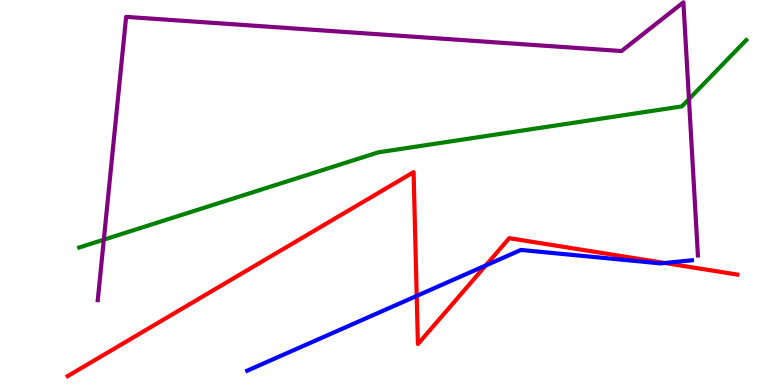[{'lines': ['blue', 'red'], 'intersections': [{'x': 5.38, 'y': 2.31}, {'x': 6.27, 'y': 3.11}, {'x': 8.58, 'y': 3.17}]}, {'lines': ['green', 'red'], 'intersections': []}, {'lines': ['purple', 'red'], 'intersections': []}, {'lines': ['blue', 'green'], 'intersections': []}, {'lines': ['blue', 'purple'], 'intersections': []}, {'lines': ['green', 'purple'], 'intersections': [{'x': 1.34, 'y': 3.77}, {'x': 8.89, 'y': 7.43}]}]